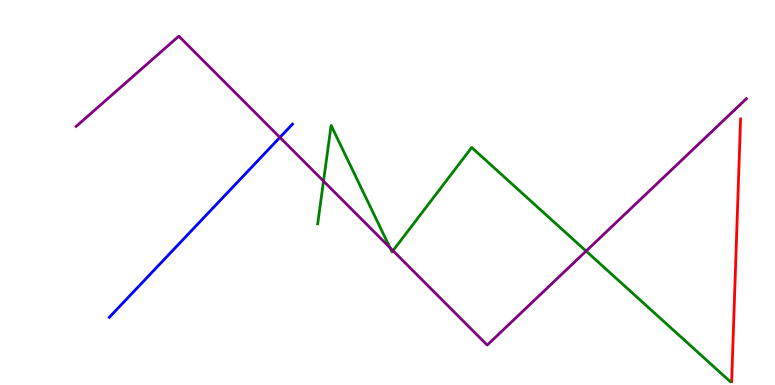[{'lines': ['blue', 'red'], 'intersections': []}, {'lines': ['green', 'red'], 'intersections': []}, {'lines': ['purple', 'red'], 'intersections': []}, {'lines': ['blue', 'green'], 'intersections': []}, {'lines': ['blue', 'purple'], 'intersections': [{'x': 3.61, 'y': 6.43}]}, {'lines': ['green', 'purple'], 'intersections': [{'x': 4.17, 'y': 5.3}, {'x': 5.03, 'y': 3.57}, {'x': 5.07, 'y': 3.49}, {'x': 7.56, 'y': 3.48}]}]